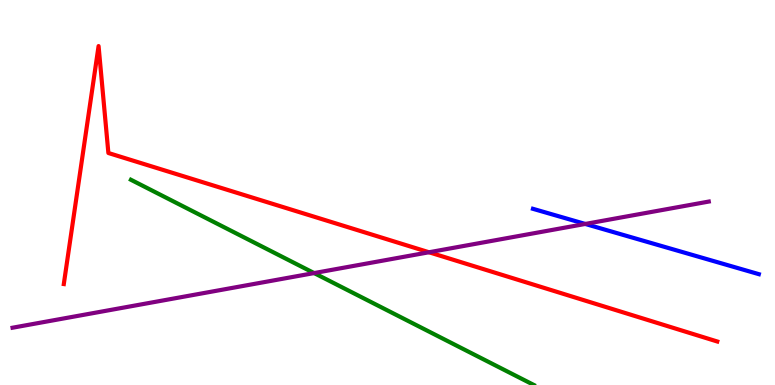[{'lines': ['blue', 'red'], 'intersections': []}, {'lines': ['green', 'red'], 'intersections': []}, {'lines': ['purple', 'red'], 'intersections': [{'x': 5.54, 'y': 3.45}]}, {'lines': ['blue', 'green'], 'intersections': []}, {'lines': ['blue', 'purple'], 'intersections': [{'x': 7.55, 'y': 4.18}]}, {'lines': ['green', 'purple'], 'intersections': [{'x': 4.05, 'y': 2.91}]}]